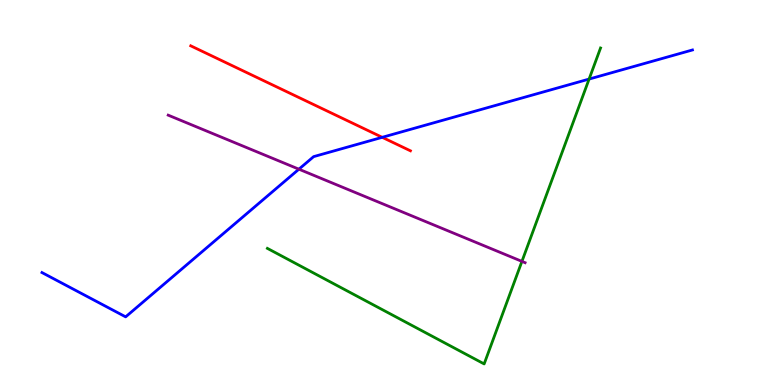[{'lines': ['blue', 'red'], 'intersections': [{'x': 4.93, 'y': 6.43}]}, {'lines': ['green', 'red'], 'intersections': []}, {'lines': ['purple', 'red'], 'intersections': []}, {'lines': ['blue', 'green'], 'intersections': [{'x': 7.6, 'y': 7.95}]}, {'lines': ['blue', 'purple'], 'intersections': [{'x': 3.86, 'y': 5.61}]}, {'lines': ['green', 'purple'], 'intersections': [{'x': 6.73, 'y': 3.21}]}]